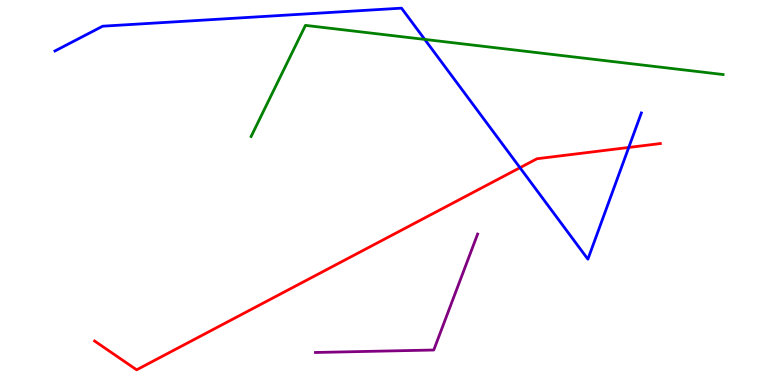[{'lines': ['blue', 'red'], 'intersections': [{'x': 6.71, 'y': 5.64}, {'x': 8.11, 'y': 6.17}]}, {'lines': ['green', 'red'], 'intersections': []}, {'lines': ['purple', 'red'], 'intersections': []}, {'lines': ['blue', 'green'], 'intersections': [{'x': 5.48, 'y': 8.98}]}, {'lines': ['blue', 'purple'], 'intersections': []}, {'lines': ['green', 'purple'], 'intersections': []}]